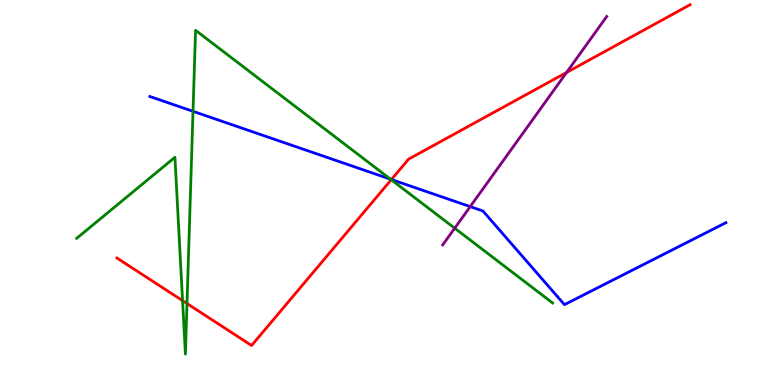[{'lines': ['blue', 'red'], 'intersections': [{'x': 5.05, 'y': 5.34}]}, {'lines': ['green', 'red'], 'intersections': [{'x': 2.36, 'y': 2.19}, {'x': 2.41, 'y': 2.12}, {'x': 5.05, 'y': 5.33}]}, {'lines': ['purple', 'red'], 'intersections': [{'x': 7.31, 'y': 8.12}]}, {'lines': ['blue', 'green'], 'intersections': [{'x': 2.49, 'y': 7.11}, {'x': 5.04, 'y': 5.34}]}, {'lines': ['blue', 'purple'], 'intersections': [{'x': 6.07, 'y': 4.63}]}, {'lines': ['green', 'purple'], 'intersections': [{'x': 5.87, 'y': 4.07}]}]